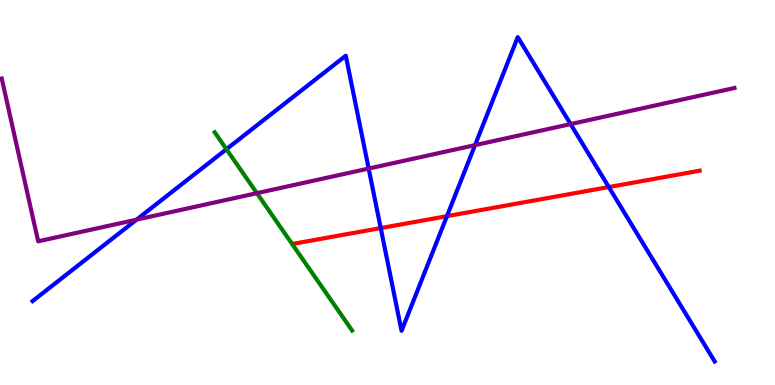[{'lines': ['blue', 'red'], 'intersections': [{'x': 4.91, 'y': 4.08}, {'x': 5.77, 'y': 4.39}, {'x': 7.86, 'y': 5.14}]}, {'lines': ['green', 'red'], 'intersections': []}, {'lines': ['purple', 'red'], 'intersections': []}, {'lines': ['blue', 'green'], 'intersections': [{'x': 2.92, 'y': 6.12}]}, {'lines': ['blue', 'purple'], 'intersections': [{'x': 1.76, 'y': 4.29}, {'x': 4.76, 'y': 5.62}, {'x': 6.13, 'y': 6.23}, {'x': 7.36, 'y': 6.78}]}, {'lines': ['green', 'purple'], 'intersections': [{'x': 3.31, 'y': 4.98}]}]